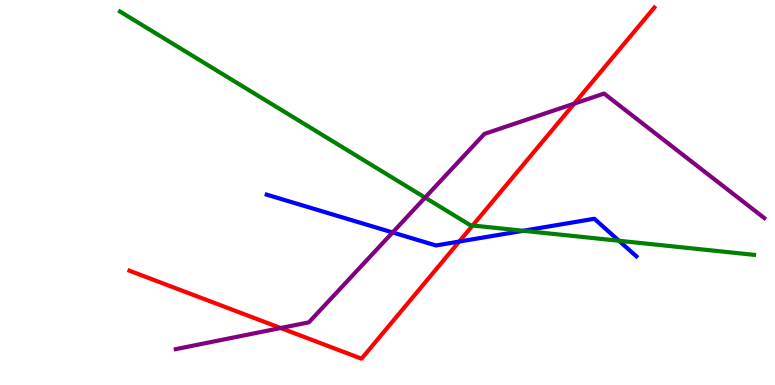[{'lines': ['blue', 'red'], 'intersections': [{'x': 5.93, 'y': 3.73}]}, {'lines': ['green', 'red'], 'intersections': [{'x': 6.1, 'y': 4.14}]}, {'lines': ['purple', 'red'], 'intersections': [{'x': 3.62, 'y': 1.48}, {'x': 7.41, 'y': 7.31}]}, {'lines': ['blue', 'green'], 'intersections': [{'x': 6.75, 'y': 4.01}, {'x': 7.99, 'y': 3.75}]}, {'lines': ['blue', 'purple'], 'intersections': [{'x': 5.07, 'y': 3.96}]}, {'lines': ['green', 'purple'], 'intersections': [{'x': 5.48, 'y': 4.87}]}]